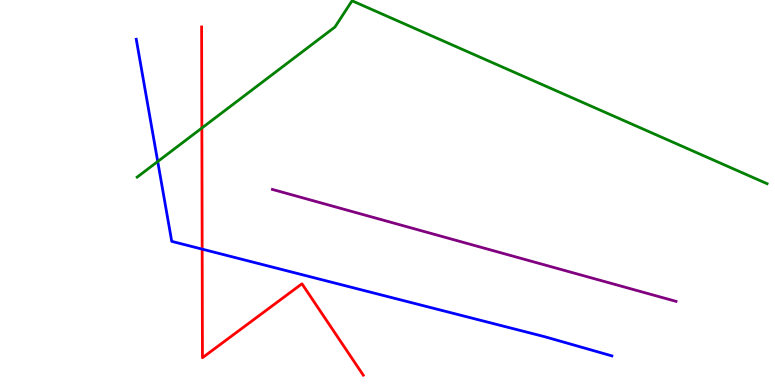[{'lines': ['blue', 'red'], 'intersections': [{'x': 2.61, 'y': 3.53}]}, {'lines': ['green', 'red'], 'intersections': [{'x': 2.6, 'y': 6.67}]}, {'lines': ['purple', 'red'], 'intersections': []}, {'lines': ['blue', 'green'], 'intersections': [{'x': 2.04, 'y': 5.8}]}, {'lines': ['blue', 'purple'], 'intersections': []}, {'lines': ['green', 'purple'], 'intersections': []}]